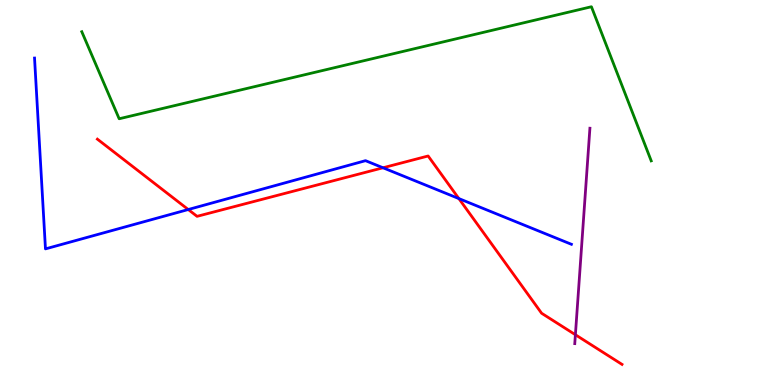[{'lines': ['blue', 'red'], 'intersections': [{'x': 2.43, 'y': 4.56}, {'x': 4.94, 'y': 5.64}, {'x': 5.92, 'y': 4.84}]}, {'lines': ['green', 'red'], 'intersections': []}, {'lines': ['purple', 'red'], 'intersections': [{'x': 7.42, 'y': 1.31}]}, {'lines': ['blue', 'green'], 'intersections': []}, {'lines': ['blue', 'purple'], 'intersections': []}, {'lines': ['green', 'purple'], 'intersections': []}]